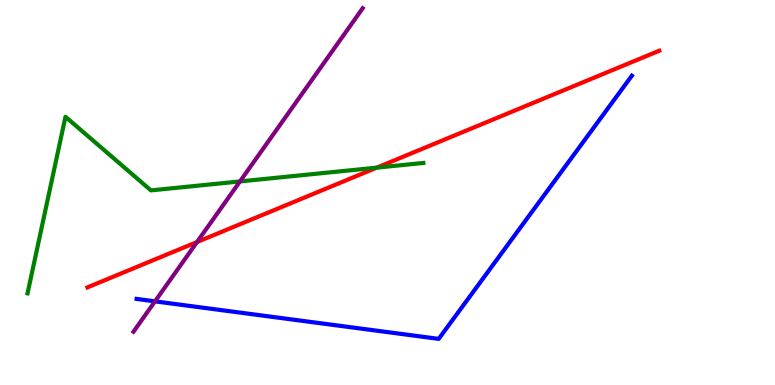[{'lines': ['blue', 'red'], 'intersections': []}, {'lines': ['green', 'red'], 'intersections': [{'x': 4.86, 'y': 5.65}]}, {'lines': ['purple', 'red'], 'intersections': [{'x': 2.54, 'y': 3.71}]}, {'lines': ['blue', 'green'], 'intersections': []}, {'lines': ['blue', 'purple'], 'intersections': [{'x': 2.0, 'y': 2.17}]}, {'lines': ['green', 'purple'], 'intersections': [{'x': 3.1, 'y': 5.29}]}]